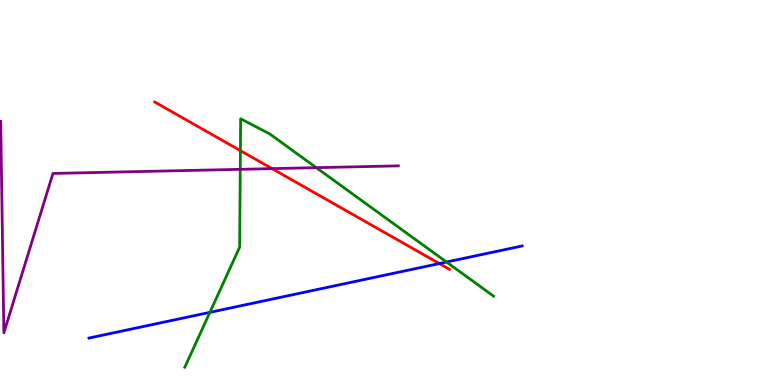[{'lines': ['blue', 'red'], 'intersections': [{'x': 5.67, 'y': 3.15}]}, {'lines': ['green', 'red'], 'intersections': [{'x': 3.1, 'y': 6.09}]}, {'lines': ['purple', 'red'], 'intersections': [{'x': 3.51, 'y': 5.62}]}, {'lines': ['blue', 'green'], 'intersections': [{'x': 2.71, 'y': 1.89}, {'x': 5.76, 'y': 3.19}]}, {'lines': ['blue', 'purple'], 'intersections': []}, {'lines': ['green', 'purple'], 'intersections': [{'x': 3.1, 'y': 5.6}, {'x': 4.08, 'y': 5.65}]}]